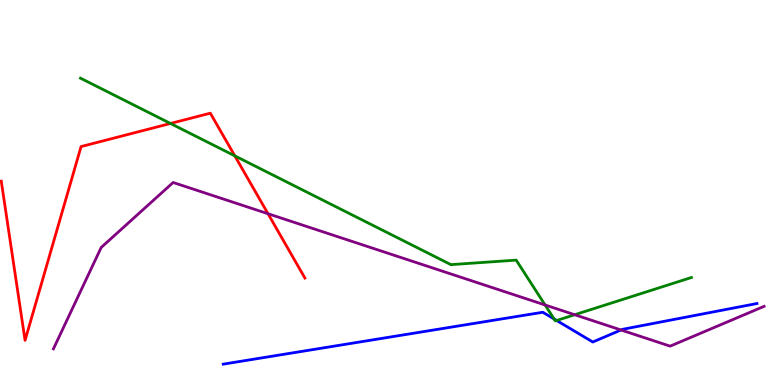[{'lines': ['blue', 'red'], 'intersections': []}, {'lines': ['green', 'red'], 'intersections': [{'x': 2.2, 'y': 6.79}, {'x': 3.03, 'y': 5.95}]}, {'lines': ['purple', 'red'], 'intersections': [{'x': 3.46, 'y': 4.45}]}, {'lines': ['blue', 'green'], 'intersections': [{'x': 7.15, 'y': 1.71}, {'x': 7.18, 'y': 1.68}]}, {'lines': ['blue', 'purple'], 'intersections': [{'x': 8.01, 'y': 1.43}]}, {'lines': ['green', 'purple'], 'intersections': [{'x': 7.03, 'y': 2.08}, {'x': 7.42, 'y': 1.83}]}]